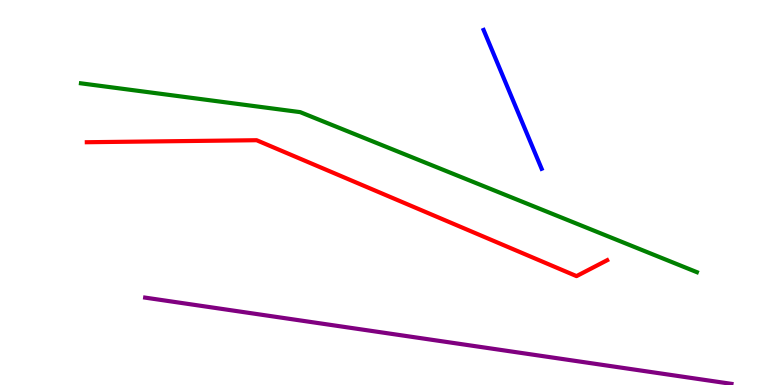[{'lines': ['blue', 'red'], 'intersections': []}, {'lines': ['green', 'red'], 'intersections': []}, {'lines': ['purple', 'red'], 'intersections': []}, {'lines': ['blue', 'green'], 'intersections': []}, {'lines': ['blue', 'purple'], 'intersections': []}, {'lines': ['green', 'purple'], 'intersections': []}]